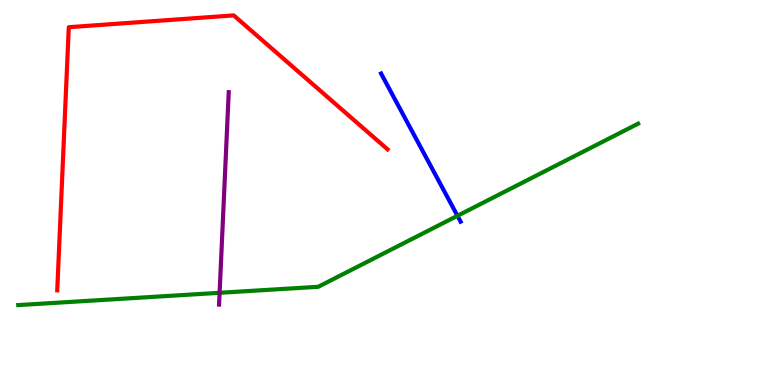[{'lines': ['blue', 'red'], 'intersections': []}, {'lines': ['green', 'red'], 'intersections': []}, {'lines': ['purple', 'red'], 'intersections': []}, {'lines': ['blue', 'green'], 'intersections': [{'x': 5.9, 'y': 4.39}]}, {'lines': ['blue', 'purple'], 'intersections': []}, {'lines': ['green', 'purple'], 'intersections': [{'x': 2.83, 'y': 2.39}]}]